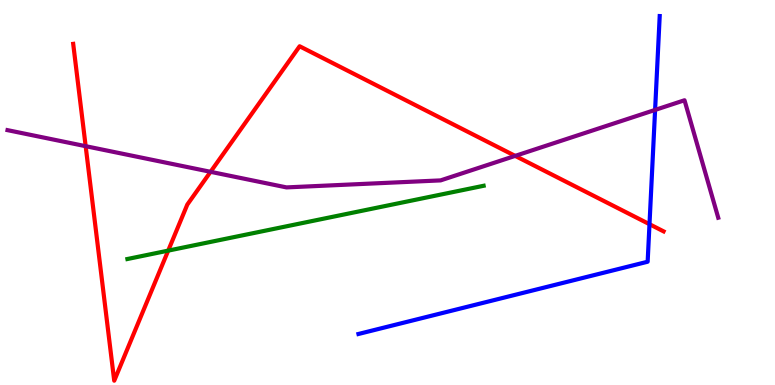[{'lines': ['blue', 'red'], 'intersections': [{'x': 8.38, 'y': 4.18}]}, {'lines': ['green', 'red'], 'intersections': [{'x': 2.17, 'y': 3.49}]}, {'lines': ['purple', 'red'], 'intersections': [{'x': 1.11, 'y': 6.2}, {'x': 2.72, 'y': 5.54}, {'x': 6.65, 'y': 5.95}]}, {'lines': ['blue', 'green'], 'intersections': []}, {'lines': ['blue', 'purple'], 'intersections': [{'x': 8.45, 'y': 7.14}]}, {'lines': ['green', 'purple'], 'intersections': []}]